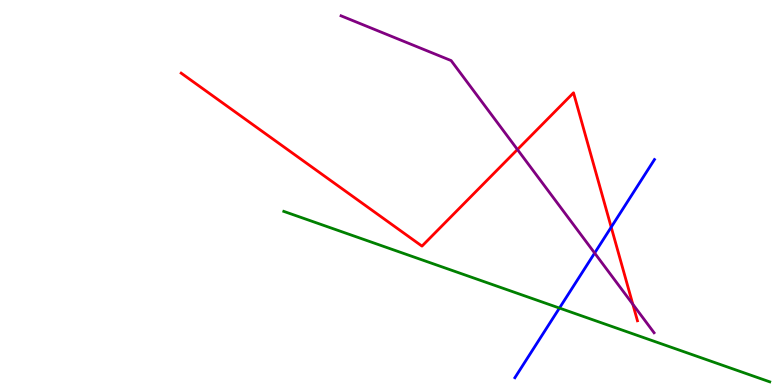[{'lines': ['blue', 'red'], 'intersections': [{'x': 7.89, 'y': 4.1}]}, {'lines': ['green', 'red'], 'intersections': []}, {'lines': ['purple', 'red'], 'intersections': [{'x': 6.68, 'y': 6.12}, {'x': 8.17, 'y': 2.1}]}, {'lines': ['blue', 'green'], 'intersections': [{'x': 7.22, 'y': 2.0}]}, {'lines': ['blue', 'purple'], 'intersections': [{'x': 7.67, 'y': 3.43}]}, {'lines': ['green', 'purple'], 'intersections': []}]